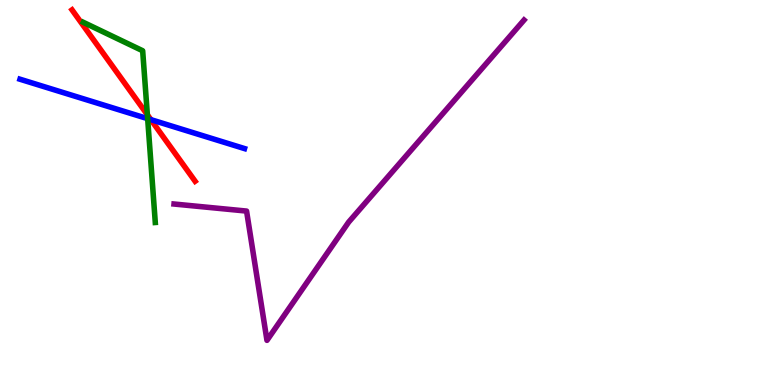[{'lines': ['blue', 'red'], 'intersections': [{'x': 1.95, 'y': 6.89}]}, {'lines': ['green', 'red'], 'intersections': [{'x': 1.9, 'y': 7.02}]}, {'lines': ['purple', 'red'], 'intersections': []}, {'lines': ['blue', 'green'], 'intersections': [{'x': 1.91, 'y': 6.92}]}, {'lines': ['blue', 'purple'], 'intersections': []}, {'lines': ['green', 'purple'], 'intersections': []}]